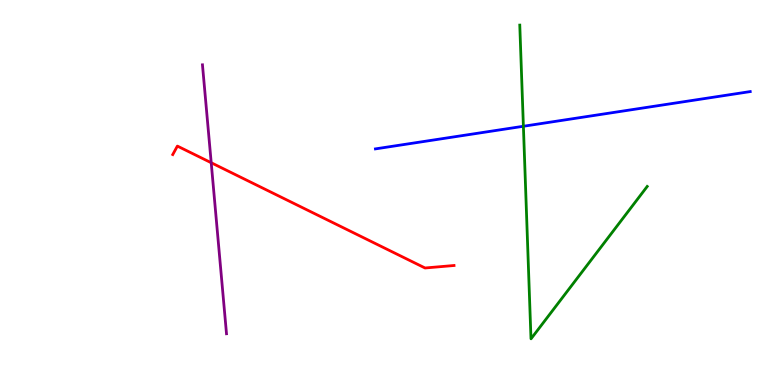[{'lines': ['blue', 'red'], 'intersections': []}, {'lines': ['green', 'red'], 'intersections': []}, {'lines': ['purple', 'red'], 'intersections': [{'x': 2.73, 'y': 5.77}]}, {'lines': ['blue', 'green'], 'intersections': [{'x': 6.75, 'y': 6.72}]}, {'lines': ['blue', 'purple'], 'intersections': []}, {'lines': ['green', 'purple'], 'intersections': []}]